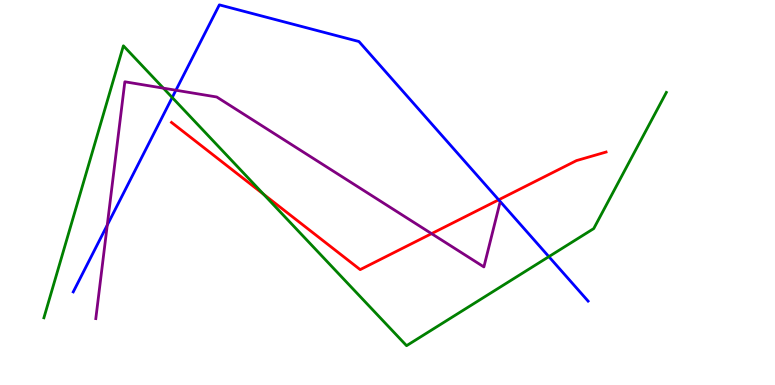[{'lines': ['blue', 'red'], 'intersections': [{'x': 6.43, 'y': 4.81}]}, {'lines': ['green', 'red'], 'intersections': [{'x': 3.4, 'y': 4.96}]}, {'lines': ['purple', 'red'], 'intersections': [{'x': 5.57, 'y': 3.93}]}, {'lines': ['blue', 'green'], 'intersections': [{'x': 2.22, 'y': 7.47}, {'x': 7.08, 'y': 3.33}]}, {'lines': ['blue', 'purple'], 'intersections': [{'x': 1.38, 'y': 4.15}, {'x': 2.27, 'y': 7.66}]}, {'lines': ['green', 'purple'], 'intersections': [{'x': 2.11, 'y': 7.71}]}]